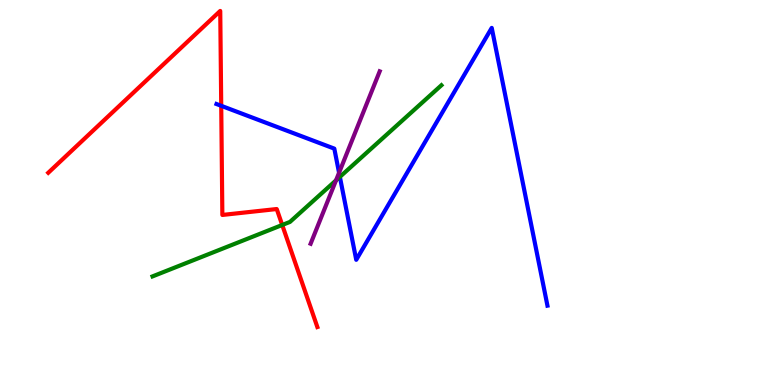[{'lines': ['blue', 'red'], 'intersections': [{'x': 2.85, 'y': 7.25}]}, {'lines': ['green', 'red'], 'intersections': [{'x': 3.64, 'y': 4.16}]}, {'lines': ['purple', 'red'], 'intersections': []}, {'lines': ['blue', 'green'], 'intersections': [{'x': 4.39, 'y': 5.41}]}, {'lines': ['blue', 'purple'], 'intersections': [{'x': 4.38, 'y': 5.51}]}, {'lines': ['green', 'purple'], 'intersections': [{'x': 4.34, 'y': 5.32}]}]